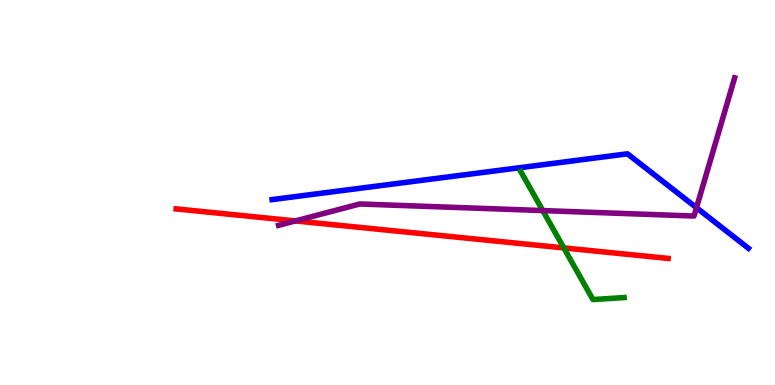[{'lines': ['blue', 'red'], 'intersections': []}, {'lines': ['green', 'red'], 'intersections': [{'x': 7.28, 'y': 3.56}]}, {'lines': ['purple', 'red'], 'intersections': [{'x': 3.81, 'y': 4.26}]}, {'lines': ['blue', 'green'], 'intersections': []}, {'lines': ['blue', 'purple'], 'intersections': [{'x': 8.99, 'y': 4.61}]}, {'lines': ['green', 'purple'], 'intersections': [{'x': 7.0, 'y': 4.53}]}]